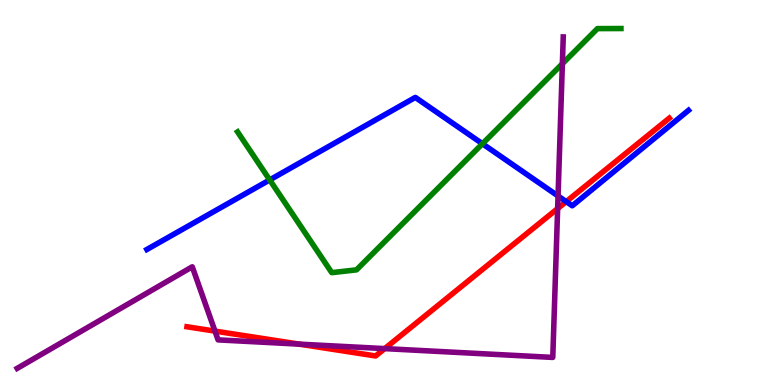[{'lines': ['blue', 'red'], 'intersections': [{'x': 7.31, 'y': 4.76}]}, {'lines': ['green', 'red'], 'intersections': []}, {'lines': ['purple', 'red'], 'intersections': [{'x': 2.77, 'y': 1.4}, {'x': 3.86, 'y': 1.06}, {'x': 4.96, 'y': 0.945}, {'x': 7.2, 'y': 4.58}]}, {'lines': ['blue', 'green'], 'intersections': [{'x': 3.48, 'y': 5.33}, {'x': 6.23, 'y': 6.27}]}, {'lines': ['blue', 'purple'], 'intersections': [{'x': 7.2, 'y': 4.91}]}, {'lines': ['green', 'purple'], 'intersections': [{'x': 7.26, 'y': 8.34}]}]